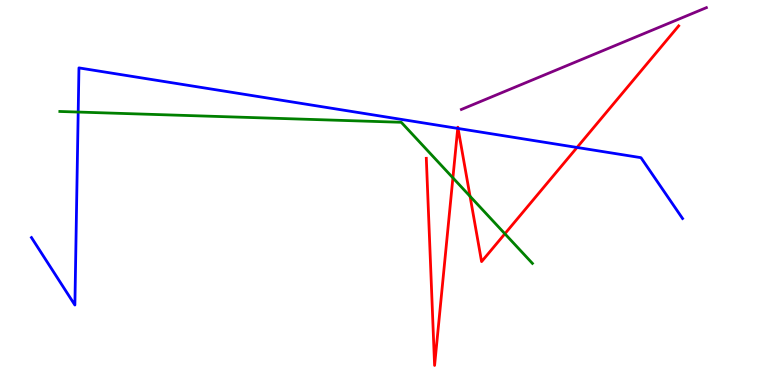[{'lines': ['blue', 'red'], 'intersections': [{'x': 5.91, 'y': 6.66}, {'x': 5.91, 'y': 6.66}, {'x': 7.45, 'y': 6.17}]}, {'lines': ['green', 'red'], 'intersections': [{'x': 5.84, 'y': 5.38}, {'x': 6.07, 'y': 4.9}, {'x': 6.51, 'y': 3.93}]}, {'lines': ['purple', 'red'], 'intersections': []}, {'lines': ['blue', 'green'], 'intersections': [{'x': 1.01, 'y': 7.09}]}, {'lines': ['blue', 'purple'], 'intersections': []}, {'lines': ['green', 'purple'], 'intersections': []}]